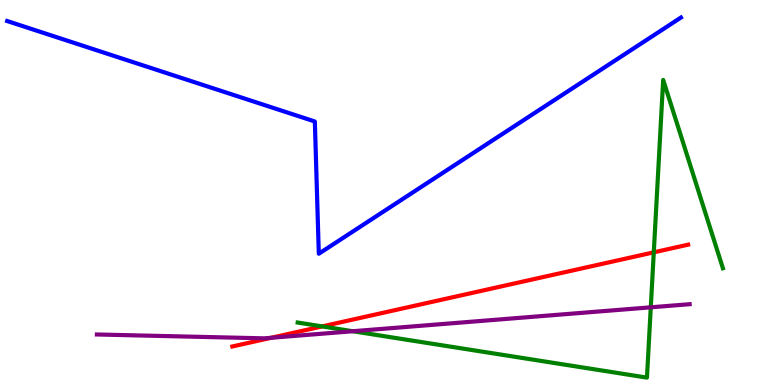[{'lines': ['blue', 'red'], 'intersections': []}, {'lines': ['green', 'red'], 'intersections': [{'x': 4.16, 'y': 1.52}, {'x': 8.44, 'y': 3.45}]}, {'lines': ['purple', 'red'], 'intersections': [{'x': 3.5, 'y': 1.23}]}, {'lines': ['blue', 'green'], 'intersections': []}, {'lines': ['blue', 'purple'], 'intersections': []}, {'lines': ['green', 'purple'], 'intersections': [{'x': 4.55, 'y': 1.4}, {'x': 8.4, 'y': 2.02}]}]